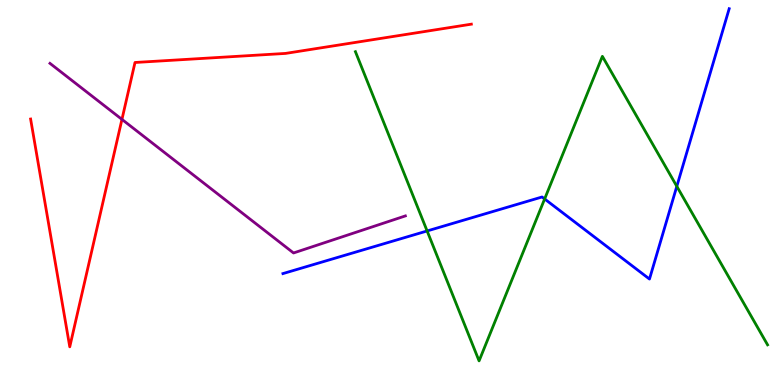[{'lines': ['blue', 'red'], 'intersections': []}, {'lines': ['green', 'red'], 'intersections': []}, {'lines': ['purple', 'red'], 'intersections': [{'x': 1.57, 'y': 6.9}]}, {'lines': ['blue', 'green'], 'intersections': [{'x': 5.51, 'y': 4.0}, {'x': 7.03, 'y': 4.83}, {'x': 8.73, 'y': 5.16}]}, {'lines': ['blue', 'purple'], 'intersections': []}, {'lines': ['green', 'purple'], 'intersections': []}]